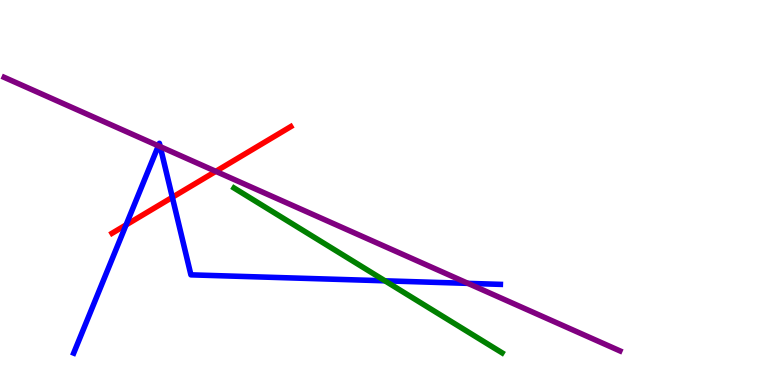[{'lines': ['blue', 'red'], 'intersections': [{'x': 1.63, 'y': 4.16}, {'x': 2.22, 'y': 4.88}]}, {'lines': ['green', 'red'], 'intersections': []}, {'lines': ['purple', 'red'], 'intersections': [{'x': 2.78, 'y': 5.55}]}, {'lines': ['blue', 'green'], 'intersections': [{'x': 4.97, 'y': 2.71}]}, {'lines': ['blue', 'purple'], 'intersections': [{'x': 2.04, 'y': 6.21}, {'x': 2.07, 'y': 6.19}, {'x': 6.04, 'y': 2.64}]}, {'lines': ['green', 'purple'], 'intersections': []}]